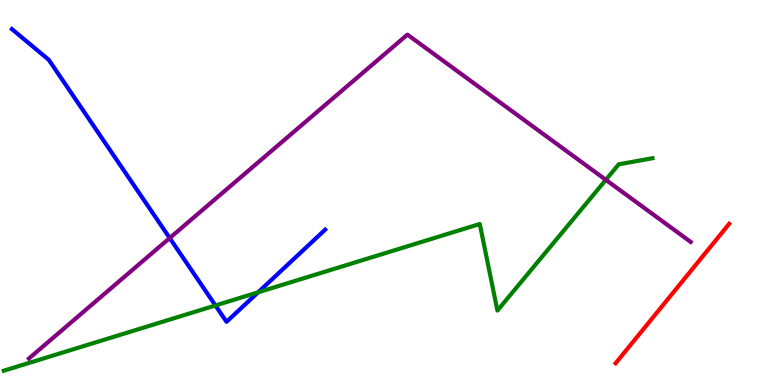[{'lines': ['blue', 'red'], 'intersections': []}, {'lines': ['green', 'red'], 'intersections': []}, {'lines': ['purple', 'red'], 'intersections': []}, {'lines': ['blue', 'green'], 'intersections': [{'x': 2.78, 'y': 2.07}, {'x': 3.33, 'y': 2.41}]}, {'lines': ['blue', 'purple'], 'intersections': [{'x': 2.19, 'y': 3.82}]}, {'lines': ['green', 'purple'], 'intersections': [{'x': 7.82, 'y': 5.33}]}]